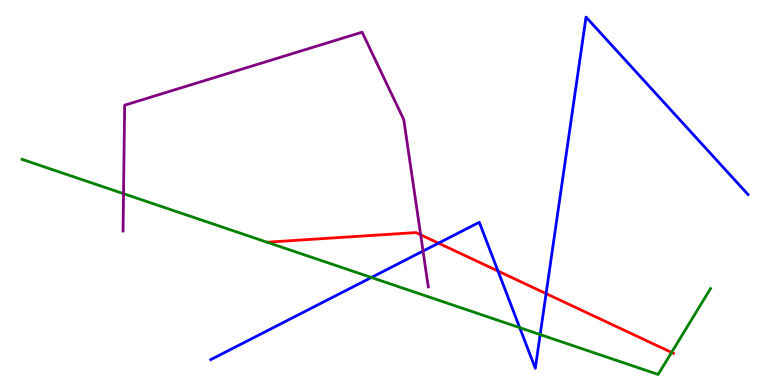[{'lines': ['blue', 'red'], 'intersections': [{'x': 5.66, 'y': 3.68}, {'x': 6.43, 'y': 2.96}, {'x': 7.05, 'y': 2.37}]}, {'lines': ['green', 'red'], 'intersections': [{'x': 8.67, 'y': 0.846}]}, {'lines': ['purple', 'red'], 'intersections': [{'x': 5.43, 'y': 3.9}]}, {'lines': ['blue', 'green'], 'intersections': [{'x': 4.79, 'y': 2.79}, {'x': 6.71, 'y': 1.49}, {'x': 6.97, 'y': 1.31}]}, {'lines': ['blue', 'purple'], 'intersections': [{'x': 5.46, 'y': 3.48}]}, {'lines': ['green', 'purple'], 'intersections': [{'x': 1.59, 'y': 4.97}]}]